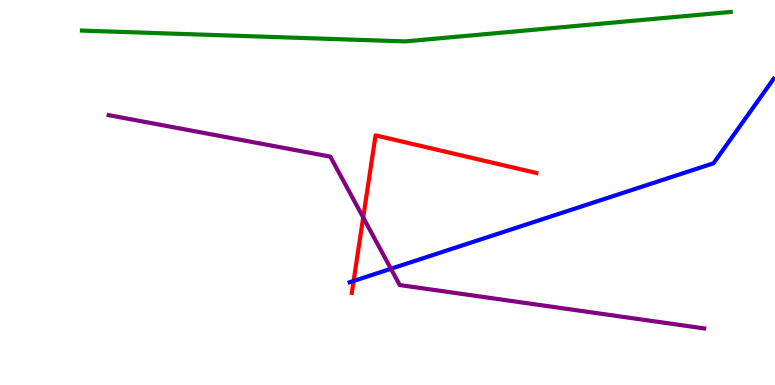[{'lines': ['blue', 'red'], 'intersections': [{'x': 4.56, 'y': 2.7}]}, {'lines': ['green', 'red'], 'intersections': []}, {'lines': ['purple', 'red'], 'intersections': [{'x': 4.69, 'y': 4.35}]}, {'lines': ['blue', 'green'], 'intersections': []}, {'lines': ['blue', 'purple'], 'intersections': [{'x': 5.04, 'y': 3.02}]}, {'lines': ['green', 'purple'], 'intersections': []}]